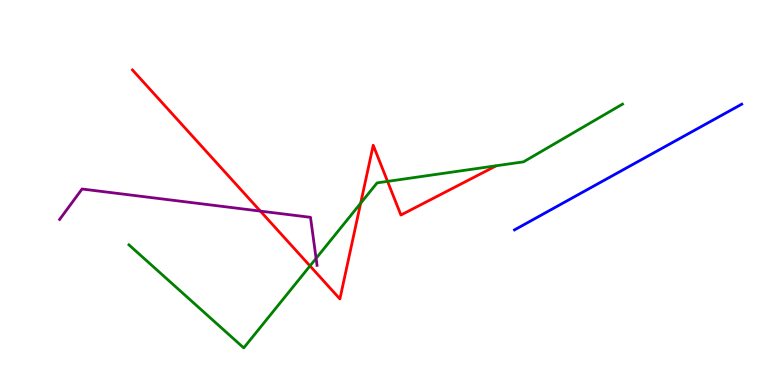[{'lines': ['blue', 'red'], 'intersections': []}, {'lines': ['green', 'red'], 'intersections': [{'x': 4.0, 'y': 3.09}, {'x': 4.65, 'y': 4.72}, {'x': 5.0, 'y': 5.29}]}, {'lines': ['purple', 'red'], 'intersections': [{'x': 3.36, 'y': 4.52}]}, {'lines': ['blue', 'green'], 'intersections': []}, {'lines': ['blue', 'purple'], 'intersections': []}, {'lines': ['green', 'purple'], 'intersections': [{'x': 4.08, 'y': 3.29}]}]